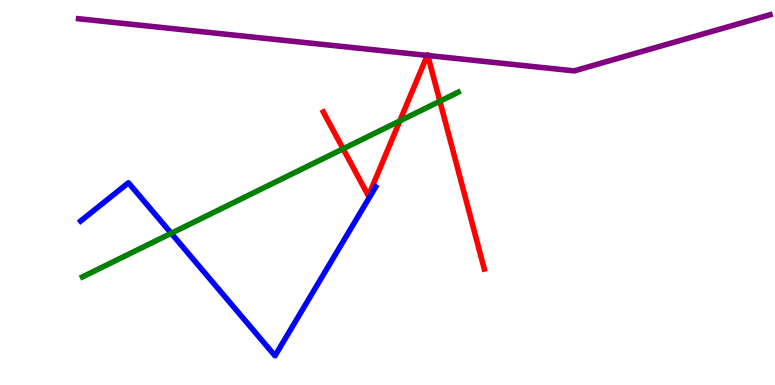[{'lines': ['blue', 'red'], 'intersections': []}, {'lines': ['green', 'red'], 'intersections': [{'x': 4.43, 'y': 6.14}, {'x': 5.16, 'y': 6.86}, {'x': 5.68, 'y': 7.37}]}, {'lines': ['purple', 'red'], 'intersections': [{'x': 5.51, 'y': 8.56}, {'x': 5.52, 'y': 8.56}]}, {'lines': ['blue', 'green'], 'intersections': [{'x': 2.21, 'y': 3.94}]}, {'lines': ['blue', 'purple'], 'intersections': []}, {'lines': ['green', 'purple'], 'intersections': []}]